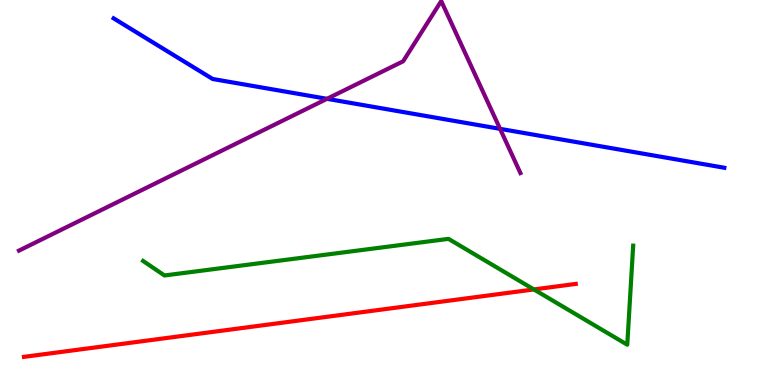[{'lines': ['blue', 'red'], 'intersections': []}, {'lines': ['green', 'red'], 'intersections': [{'x': 6.89, 'y': 2.48}]}, {'lines': ['purple', 'red'], 'intersections': []}, {'lines': ['blue', 'green'], 'intersections': []}, {'lines': ['blue', 'purple'], 'intersections': [{'x': 4.22, 'y': 7.43}, {'x': 6.45, 'y': 6.65}]}, {'lines': ['green', 'purple'], 'intersections': []}]